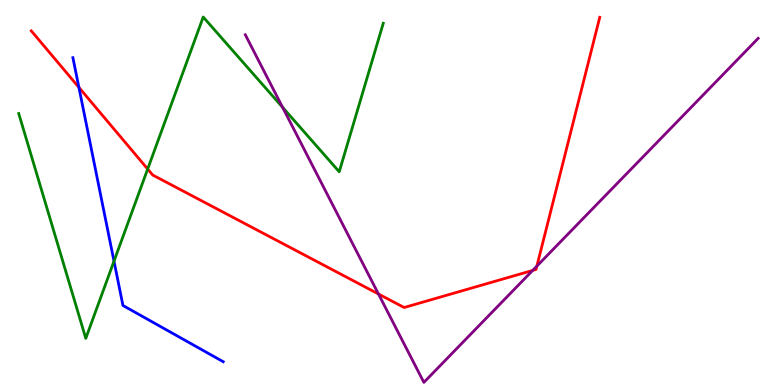[{'lines': ['blue', 'red'], 'intersections': [{'x': 1.02, 'y': 7.73}]}, {'lines': ['green', 'red'], 'intersections': [{'x': 1.91, 'y': 5.61}]}, {'lines': ['purple', 'red'], 'intersections': [{'x': 4.88, 'y': 2.36}, {'x': 6.87, 'y': 2.98}, {'x': 6.93, 'y': 3.09}]}, {'lines': ['blue', 'green'], 'intersections': [{'x': 1.47, 'y': 3.22}]}, {'lines': ['blue', 'purple'], 'intersections': []}, {'lines': ['green', 'purple'], 'intersections': [{'x': 3.65, 'y': 7.21}]}]